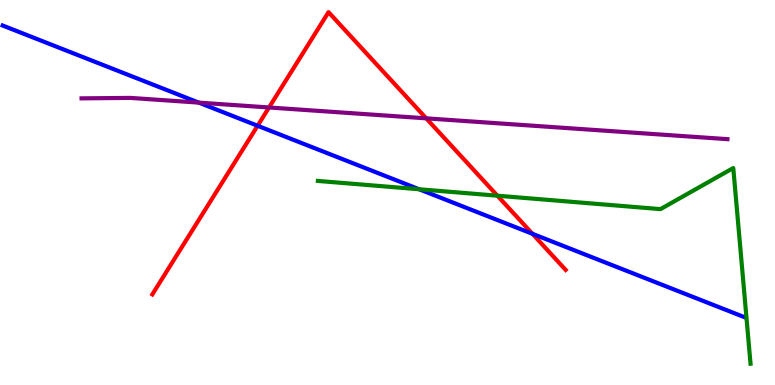[{'lines': ['blue', 'red'], 'intersections': [{'x': 3.32, 'y': 6.73}, {'x': 6.87, 'y': 3.93}]}, {'lines': ['green', 'red'], 'intersections': [{'x': 6.42, 'y': 4.92}]}, {'lines': ['purple', 'red'], 'intersections': [{'x': 3.47, 'y': 7.21}, {'x': 5.5, 'y': 6.93}]}, {'lines': ['blue', 'green'], 'intersections': [{'x': 5.41, 'y': 5.08}]}, {'lines': ['blue', 'purple'], 'intersections': [{'x': 2.56, 'y': 7.33}]}, {'lines': ['green', 'purple'], 'intersections': []}]